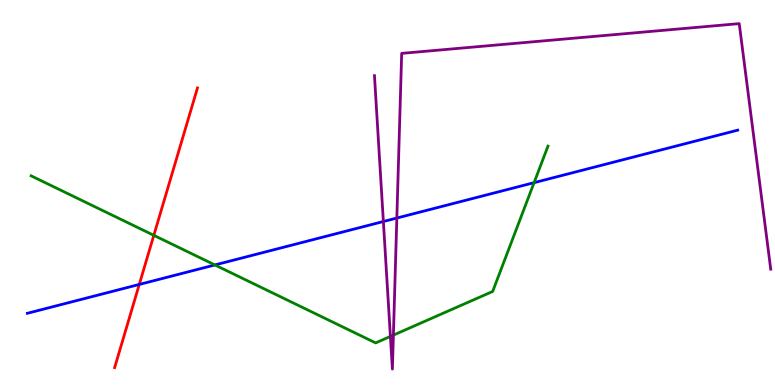[{'lines': ['blue', 'red'], 'intersections': [{'x': 1.8, 'y': 2.61}]}, {'lines': ['green', 'red'], 'intersections': [{'x': 1.98, 'y': 3.89}]}, {'lines': ['purple', 'red'], 'intersections': []}, {'lines': ['blue', 'green'], 'intersections': [{'x': 2.77, 'y': 3.12}, {'x': 6.89, 'y': 5.26}]}, {'lines': ['blue', 'purple'], 'intersections': [{'x': 4.95, 'y': 4.25}, {'x': 5.12, 'y': 4.34}]}, {'lines': ['green', 'purple'], 'intersections': [{'x': 5.04, 'y': 1.26}, {'x': 5.08, 'y': 1.3}]}]